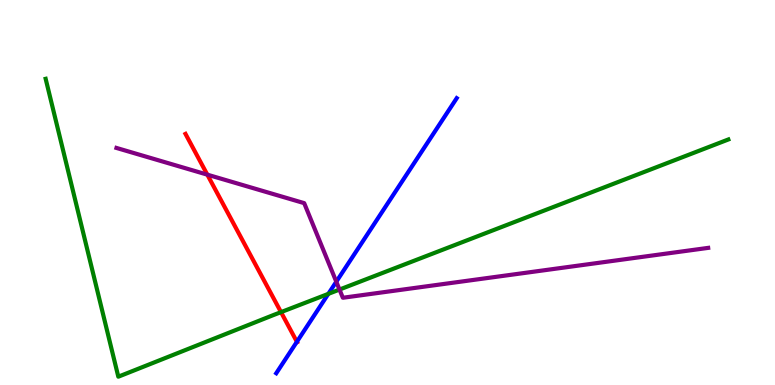[{'lines': ['blue', 'red'], 'intersections': [{'x': 3.83, 'y': 1.12}]}, {'lines': ['green', 'red'], 'intersections': [{'x': 3.63, 'y': 1.89}]}, {'lines': ['purple', 'red'], 'intersections': [{'x': 2.68, 'y': 5.46}]}, {'lines': ['blue', 'green'], 'intersections': [{'x': 4.24, 'y': 2.37}]}, {'lines': ['blue', 'purple'], 'intersections': [{'x': 4.34, 'y': 2.68}]}, {'lines': ['green', 'purple'], 'intersections': [{'x': 4.38, 'y': 2.48}]}]